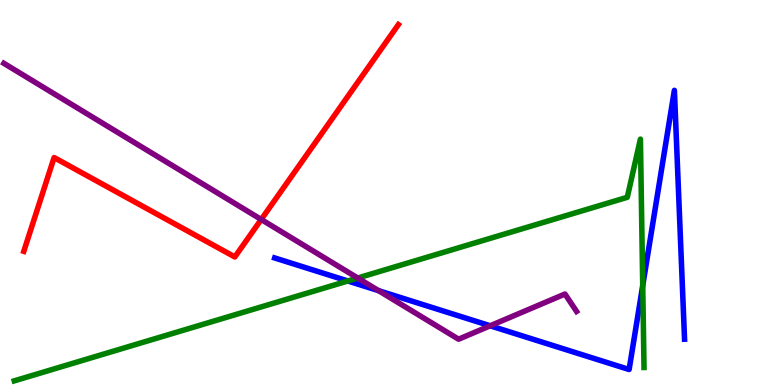[{'lines': ['blue', 'red'], 'intersections': []}, {'lines': ['green', 'red'], 'intersections': []}, {'lines': ['purple', 'red'], 'intersections': [{'x': 3.37, 'y': 4.3}]}, {'lines': ['blue', 'green'], 'intersections': [{'x': 4.49, 'y': 2.7}, {'x': 8.29, 'y': 2.58}]}, {'lines': ['blue', 'purple'], 'intersections': [{'x': 4.88, 'y': 2.45}, {'x': 6.33, 'y': 1.54}]}, {'lines': ['green', 'purple'], 'intersections': [{'x': 4.62, 'y': 2.78}]}]